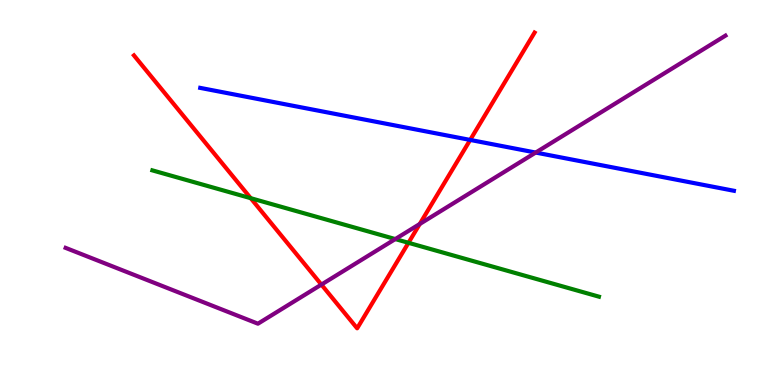[{'lines': ['blue', 'red'], 'intersections': [{'x': 6.07, 'y': 6.37}]}, {'lines': ['green', 'red'], 'intersections': [{'x': 3.24, 'y': 4.85}, {'x': 5.27, 'y': 3.69}]}, {'lines': ['purple', 'red'], 'intersections': [{'x': 4.15, 'y': 2.61}, {'x': 5.42, 'y': 4.18}]}, {'lines': ['blue', 'green'], 'intersections': []}, {'lines': ['blue', 'purple'], 'intersections': [{'x': 6.91, 'y': 6.04}]}, {'lines': ['green', 'purple'], 'intersections': [{'x': 5.1, 'y': 3.79}]}]